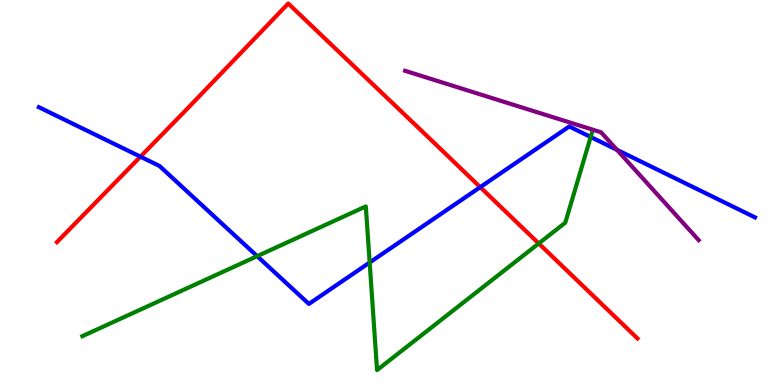[{'lines': ['blue', 'red'], 'intersections': [{'x': 1.81, 'y': 5.93}, {'x': 6.2, 'y': 5.14}]}, {'lines': ['green', 'red'], 'intersections': [{'x': 6.95, 'y': 3.68}]}, {'lines': ['purple', 'red'], 'intersections': []}, {'lines': ['blue', 'green'], 'intersections': [{'x': 3.32, 'y': 3.35}, {'x': 4.77, 'y': 3.18}, {'x': 7.62, 'y': 6.44}]}, {'lines': ['blue', 'purple'], 'intersections': [{'x': 7.96, 'y': 6.11}]}, {'lines': ['green', 'purple'], 'intersections': []}]